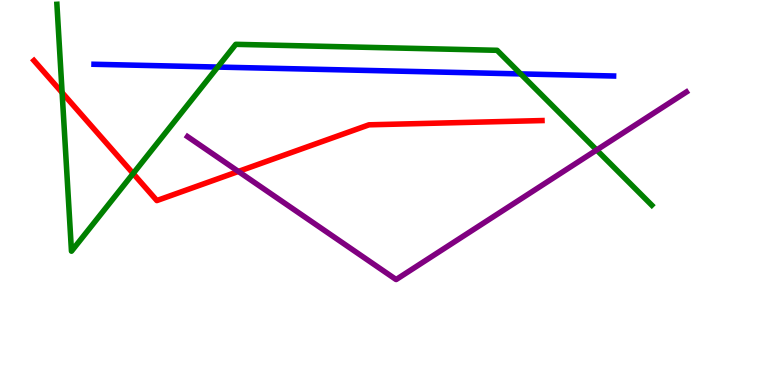[{'lines': ['blue', 'red'], 'intersections': []}, {'lines': ['green', 'red'], 'intersections': [{'x': 0.801, 'y': 7.59}, {'x': 1.72, 'y': 5.49}]}, {'lines': ['purple', 'red'], 'intersections': [{'x': 3.08, 'y': 5.55}]}, {'lines': ['blue', 'green'], 'intersections': [{'x': 2.81, 'y': 8.26}, {'x': 6.72, 'y': 8.08}]}, {'lines': ['blue', 'purple'], 'intersections': []}, {'lines': ['green', 'purple'], 'intersections': [{'x': 7.7, 'y': 6.1}]}]